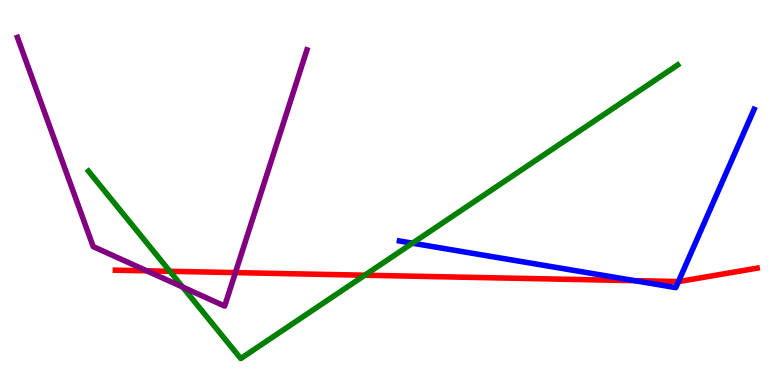[{'lines': ['blue', 'red'], 'intersections': [{'x': 8.19, 'y': 2.71}, {'x': 8.75, 'y': 2.69}]}, {'lines': ['green', 'red'], 'intersections': [{'x': 2.19, 'y': 2.95}, {'x': 4.71, 'y': 2.85}]}, {'lines': ['purple', 'red'], 'intersections': [{'x': 1.89, 'y': 2.97}, {'x': 3.04, 'y': 2.92}]}, {'lines': ['blue', 'green'], 'intersections': [{'x': 5.32, 'y': 3.68}]}, {'lines': ['blue', 'purple'], 'intersections': []}, {'lines': ['green', 'purple'], 'intersections': [{'x': 2.36, 'y': 2.54}]}]